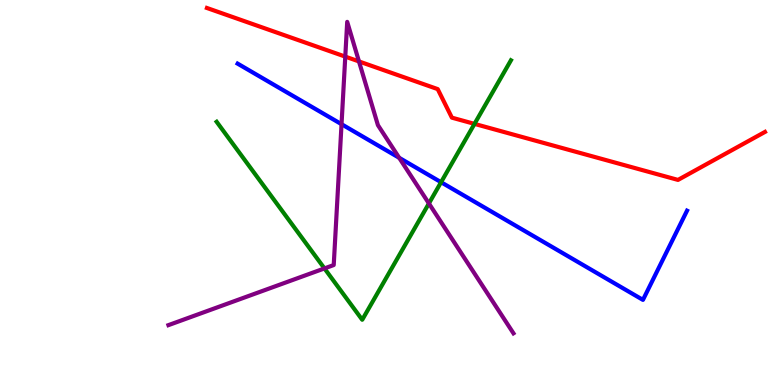[{'lines': ['blue', 'red'], 'intersections': []}, {'lines': ['green', 'red'], 'intersections': [{'x': 6.12, 'y': 6.78}]}, {'lines': ['purple', 'red'], 'intersections': [{'x': 4.46, 'y': 8.53}, {'x': 4.63, 'y': 8.4}]}, {'lines': ['blue', 'green'], 'intersections': [{'x': 5.69, 'y': 5.27}]}, {'lines': ['blue', 'purple'], 'intersections': [{'x': 4.41, 'y': 6.77}, {'x': 5.15, 'y': 5.9}]}, {'lines': ['green', 'purple'], 'intersections': [{'x': 4.19, 'y': 3.03}, {'x': 5.53, 'y': 4.72}]}]